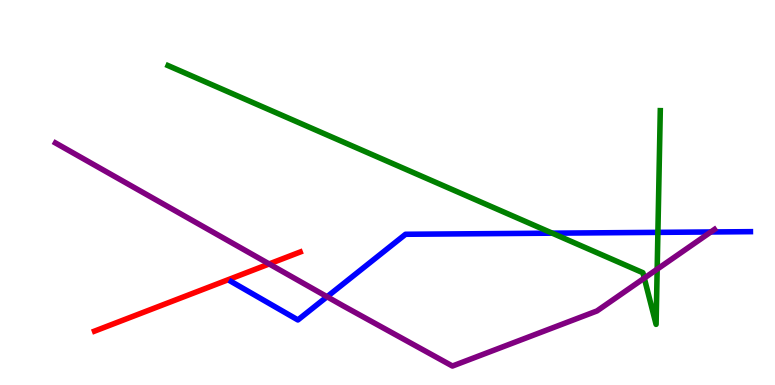[{'lines': ['blue', 'red'], 'intersections': []}, {'lines': ['green', 'red'], 'intersections': []}, {'lines': ['purple', 'red'], 'intersections': [{'x': 3.47, 'y': 3.14}]}, {'lines': ['blue', 'green'], 'intersections': [{'x': 7.13, 'y': 3.94}, {'x': 8.49, 'y': 3.96}]}, {'lines': ['blue', 'purple'], 'intersections': [{'x': 4.22, 'y': 2.29}, {'x': 9.17, 'y': 3.97}]}, {'lines': ['green', 'purple'], 'intersections': [{'x': 8.31, 'y': 2.78}, {'x': 8.48, 'y': 3.01}]}]